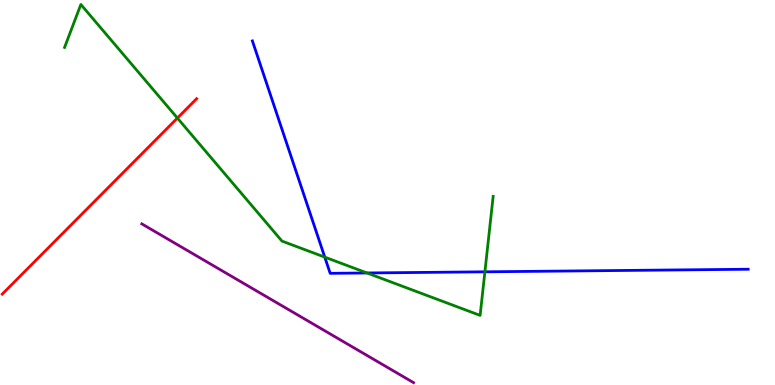[{'lines': ['blue', 'red'], 'intersections': []}, {'lines': ['green', 'red'], 'intersections': [{'x': 2.29, 'y': 6.93}]}, {'lines': ['purple', 'red'], 'intersections': []}, {'lines': ['blue', 'green'], 'intersections': [{'x': 4.19, 'y': 3.32}, {'x': 4.74, 'y': 2.91}, {'x': 6.26, 'y': 2.94}]}, {'lines': ['blue', 'purple'], 'intersections': []}, {'lines': ['green', 'purple'], 'intersections': []}]